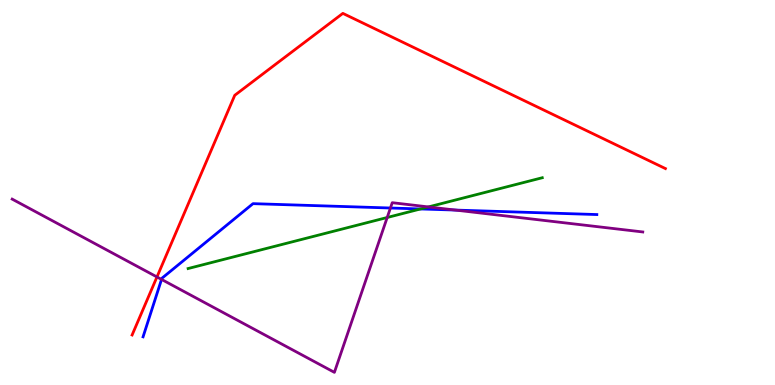[{'lines': ['blue', 'red'], 'intersections': []}, {'lines': ['green', 'red'], 'intersections': []}, {'lines': ['purple', 'red'], 'intersections': [{'x': 2.03, 'y': 2.81}]}, {'lines': ['blue', 'green'], 'intersections': [{'x': 5.43, 'y': 4.57}]}, {'lines': ['blue', 'purple'], 'intersections': [{'x': 2.08, 'y': 2.74}, {'x': 5.04, 'y': 4.6}, {'x': 5.88, 'y': 4.54}]}, {'lines': ['green', 'purple'], 'intersections': [{'x': 5.0, 'y': 4.35}, {'x': 5.53, 'y': 4.63}]}]